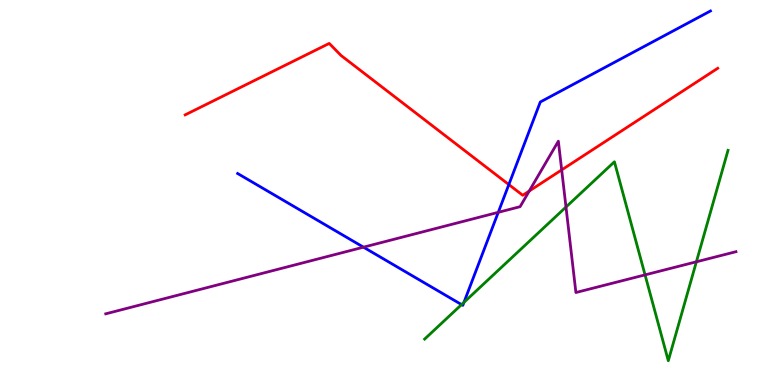[{'lines': ['blue', 'red'], 'intersections': [{'x': 6.57, 'y': 5.21}]}, {'lines': ['green', 'red'], 'intersections': []}, {'lines': ['purple', 'red'], 'intersections': [{'x': 6.83, 'y': 5.04}, {'x': 7.25, 'y': 5.59}]}, {'lines': ['blue', 'green'], 'intersections': [{'x': 5.96, 'y': 2.09}, {'x': 5.99, 'y': 2.15}]}, {'lines': ['blue', 'purple'], 'intersections': [{'x': 4.69, 'y': 3.58}, {'x': 6.43, 'y': 4.48}]}, {'lines': ['green', 'purple'], 'intersections': [{'x': 7.3, 'y': 4.62}, {'x': 8.32, 'y': 2.86}, {'x': 8.99, 'y': 3.2}]}]